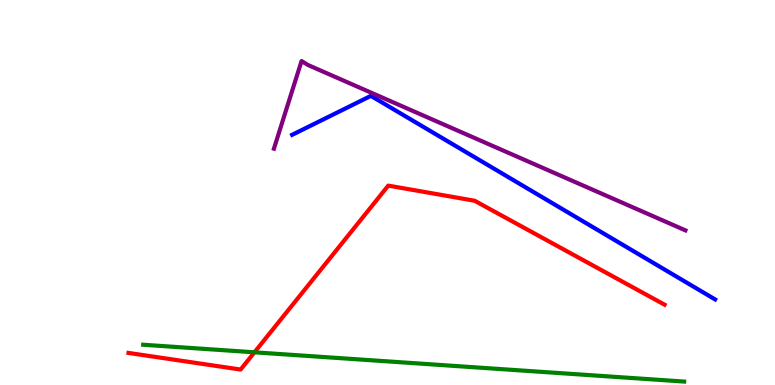[{'lines': ['blue', 'red'], 'intersections': []}, {'lines': ['green', 'red'], 'intersections': [{'x': 3.28, 'y': 0.849}]}, {'lines': ['purple', 'red'], 'intersections': []}, {'lines': ['blue', 'green'], 'intersections': []}, {'lines': ['blue', 'purple'], 'intersections': []}, {'lines': ['green', 'purple'], 'intersections': []}]